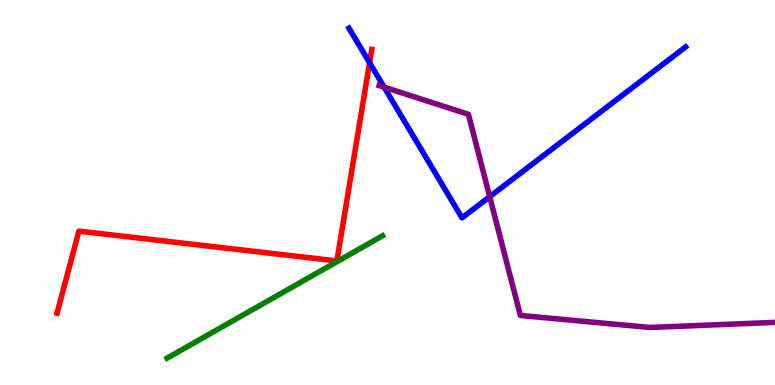[{'lines': ['blue', 'red'], 'intersections': [{'x': 4.77, 'y': 8.37}]}, {'lines': ['green', 'red'], 'intersections': []}, {'lines': ['purple', 'red'], 'intersections': []}, {'lines': ['blue', 'green'], 'intersections': []}, {'lines': ['blue', 'purple'], 'intersections': [{'x': 4.96, 'y': 7.74}, {'x': 6.32, 'y': 4.89}]}, {'lines': ['green', 'purple'], 'intersections': []}]